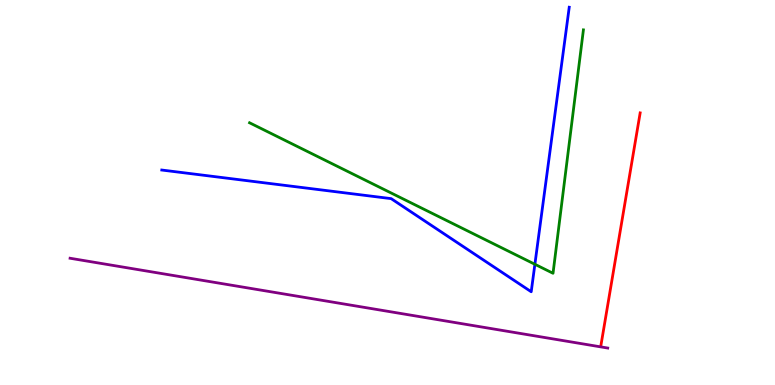[{'lines': ['blue', 'red'], 'intersections': []}, {'lines': ['green', 'red'], 'intersections': []}, {'lines': ['purple', 'red'], 'intersections': []}, {'lines': ['blue', 'green'], 'intersections': [{'x': 6.9, 'y': 3.14}]}, {'lines': ['blue', 'purple'], 'intersections': []}, {'lines': ['green', 'purple'], 'intersections': []}]